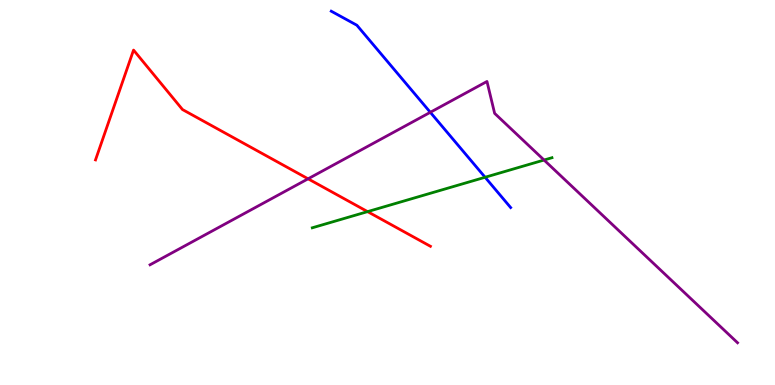[{'lines': ['blue', 'red'], 'intersections': []}, {'lines': ['green', 'red'], 'intersections': [{'x': 4.74, 'y': 4.5}]}, {'lines': ['purple', 'red'], 'intersections': [{'x': 3.98, 'y': 5.36}]}, {'lines': ['blue', 'green'], 'intersections': [{'x': 6.26, 'y': 5.4}]}, {'lines': ['blue', 'purple'], 'intersections': [{'x': 5.55, 'y': 7.08}]}, {'lines': ['green', 'purple'], 'intersections': [{'x': 7.02, 'y': 5.84}]}]